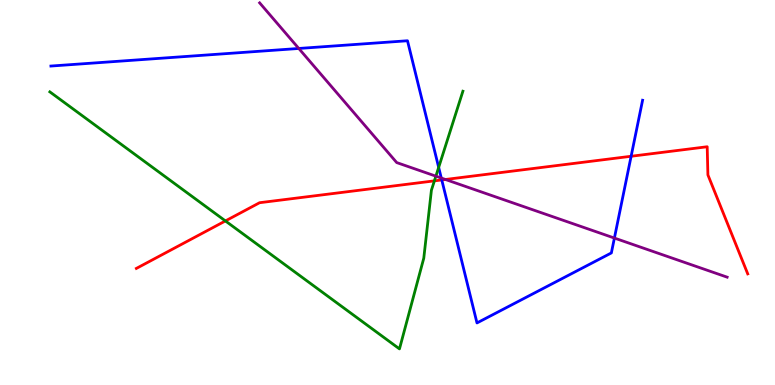[{'lines': ['blue', 'red'], 'intersections': [{'x': 5.7, 'y': 5.33}, {'x': 8.14, 'y': 5.94}]}, {'lines': ['green', 'red'], 'intersections': [{'x': 2.91, 'y': 4.26}, {'x': 5.61, 'y': 5.3}]}, {'lines': ['purple', 'red'], 'intersections': [{'x': 5.75, 'y': 5.34}]}, {'lines': ['blue', 'green'], 'intersections': [{'x': 5.66, 'y': 5.65}]}, {'lines': ['blue', 'purple'], 'intersections': [{'x': 3.86, 'y': 8.74}, {'x': 5.69, 'y': 5.38}, {'x': 7.93, 'y': 3.82}]}, {'lines': ['green', 'purple'], 'intersections': [{'x': 5.62, 'y': 5.42}]}]